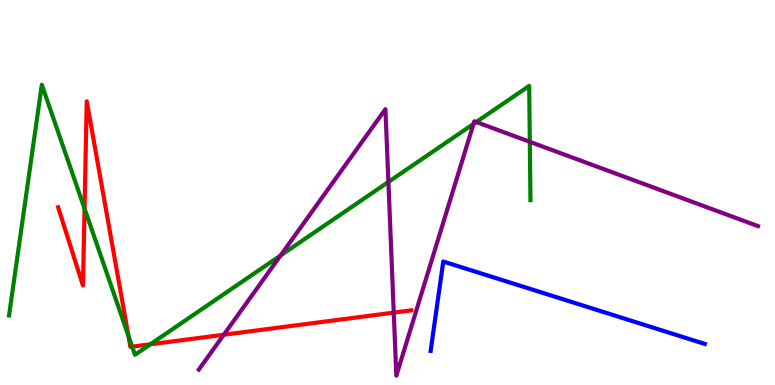[{'lines': ['blue', 'red'], 'intersections': []}, {'lines': ['green', 'red'], 'intersections': [{'x': 1.09, 'y': 4.58}, {'x': 1.66, 'y': 1.28}, {'x': 1.71, 'y': 0.996}, {'x': 1.94, 'y': 1.06}]}, {'lines': ['purple', 'red'], 'intersections': [{'x': 2.89, 'y': 1.31}, {'x': 5.08, 'y': 1.88}]}, {'lines': ['blue', 'green'], 'intersections': []}, {'lines': ['blue', 'purple'], 'intersections': []}, {'lines': ['green', 'purple'], 'intersections': [{'x': 3.62, 'y': 3.36}, {'x': 5.01, 'y': 5.27}, {'x': 6.11, 'y': 6.78}, {'x': 6.15, 'y': 6.83}, {'x': 6.84, 'y': 6.32}]}]